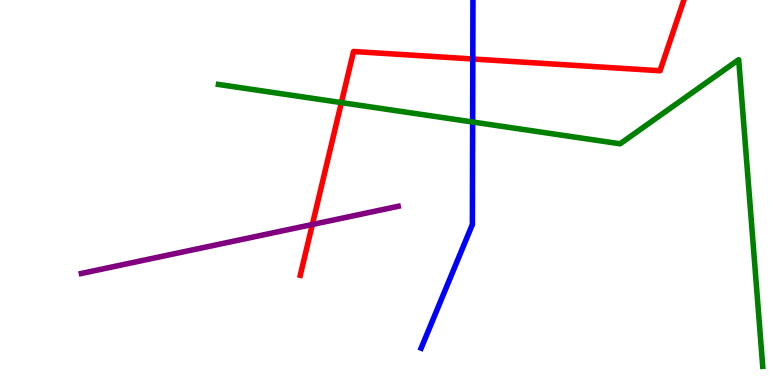[{'lines': ['blue', 'red'], 'intersections': [{'x': 6.1, 'y': 8.47}]}, {'lines': ['green', 'red'], 'intersections': [{'x': 4.4, 'y': 7.33}]}, {'lines': ['purple', 'red'], 'intersections': [{'x': 4.03, 'y': 4.17}]}, {'lines': ['blue', 'green'], 'intersections': [{'x': 6.1, 'y': 6.83}]}, {'lines': ['blue', 'purple'], 'intersections': []}, {'lines': ['green', 'purple'], 'intersections': []}]